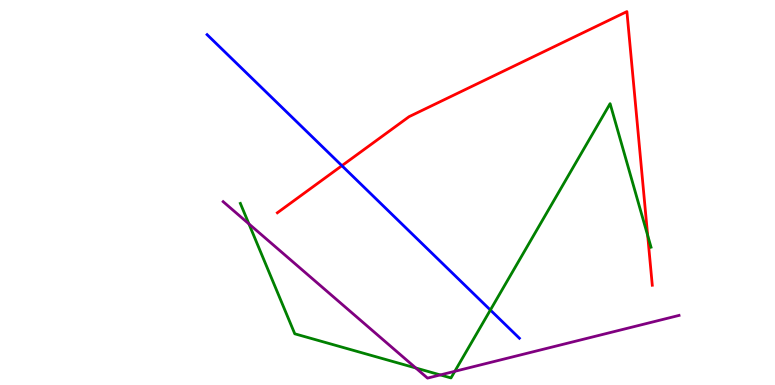[{'lines': ['blue', 'red'], 'intersections': [{'x': 4.41, 'y': 5.7}]}, {'lines': ['green', 'red'], 'intersections': [{'x': 8.36, 'y': 3.89}]}, {'lines': ['purple', 'red'], 'intersections': []}, {'lines': ['blue', 'green'], 'intersections': [{'x': 6.33, 'y': 1.95}]}, {'lines': ['blue', 'purple'], 'intersections': []}, {'lines': ['green', 'purple'], 'intersections': [{'x': 3.21, 'y': 4.18}, {'x': 5.37, 'y': 0.442}, {'x': 5.68, 'y': 0.262}, {'x': 5.87, 'y': 0.356}]}]